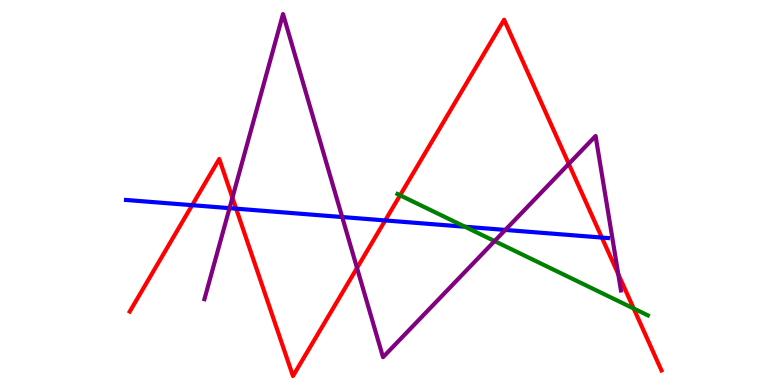[{'lines': ['blue', 'red'], 'intersections': [{'x': 2.48, 'y': 4.67}, {'x': 3.05, 'y': 4.58}, {'x': 4.97, 'y': 4.27}, {'x': 7.77, 'y': 3.83}]}, {'lines': ['green', 'red'], 'intersections': [{'x': 5.16, 'y': 4.93}, {'x': 8.18, 'y': 1.99}]}, {'lines': ['purple', 'red'], 'intersections': [{'x': 3.0, 'y': 4.87}, {'x': 4.61, 'y': 3.04}, {'x': 7.34, 'y': 5.74}, {'x': 7.98, 'y': 2.88}]}, {'lines': ['blue', 'green'], 'intersections': [{'x': 6.0, 'y': 4.11}]}, {'lines': ['blue', 'purple'], 'intersections': [{'x': 2.96, 'y': 4.59}, {'x': 4.42, 'y': 4.36}, {'x': 6.52, 'y': 4.03}]}, {'lines': ['green', 'purple'], 'intersections': [{'x': 6.38, 'y': 3.74}]}]